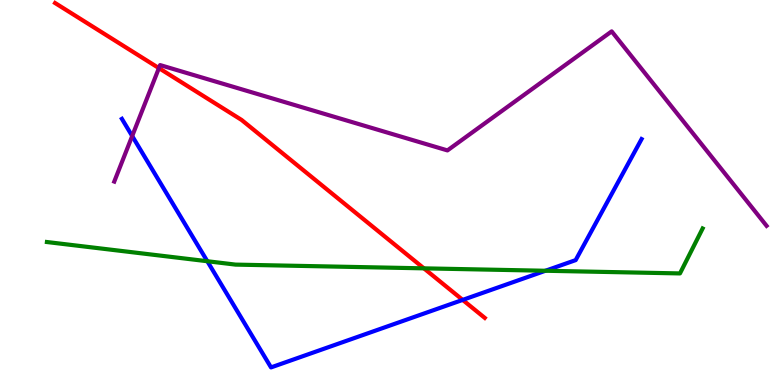[{'lines': ['blue', 'red'], 'intersections': [{'x': 5.97, 'y': 2.21}]}, {'lines': ['green', 'red'], 'intersections': [{'x': 5.47, 'y': 3.03}]}, {'lines': ['purple', 'red'], 'intersections': [{'x': 2.05, 'y': 8.23}]}, {'lines': ['blue', 'green'], 'intersections': [{'x': 2.68, 'y': 3.21}, {'x': 7.04, 'y': 2.97}]}, {'lines': ['blue', 'purple'], 'intersections': [{'x': 1.71, 'y': 6.47}]}, {'lines': ['green', 'purple'], 'intersections': []}]